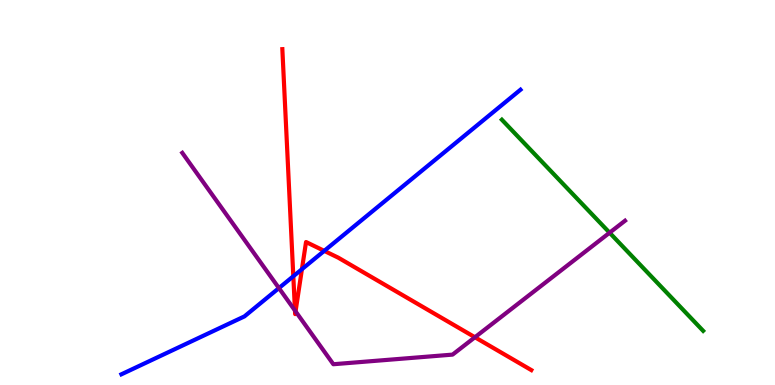[{'lines': ['blue', 'red'], 'intersections': [{'x': 3.78, 'y': 2.82}, {'x': 3.9, 'y': 3.01}, {'x': 4.18, 'y': 3.48}]}, {'lines': ['green', 'red'], 'intersections': []}, {'lines': ['purple', 'red'], 'intersections': [{'x': 3.81, 'y': 1.93}, {'x': 3.81, 'y': 1.91}, {'x': 6.13, 'y': 1.24}]}, {'lines': ['blue', 'green'], 'intersections': []}, {'lines': ['blue', 'purple'], 'intersections': [{'x': 3.6, 'y': 2.52}]}, {'lines': ['green', 'purple'], 'intersections': [{'x': 7.87, 'y': 3.96}]}]